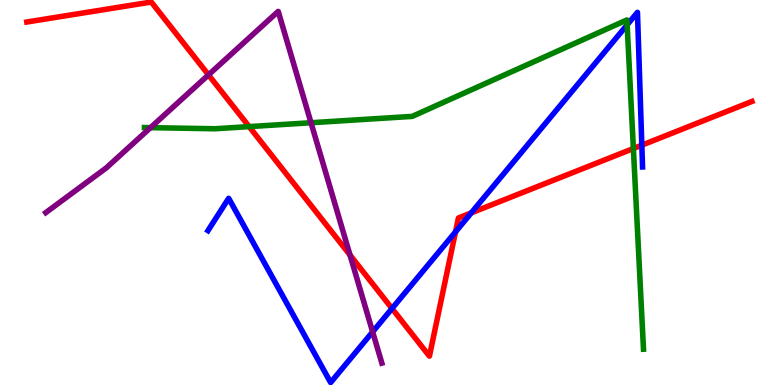[{'lines': ['blue', 'red'], 'intersections': [{'x': 5.06, 'y': 1.99}, {'x': 5.88, 'y': 3.98}, {'x': 6.08, 'y': 4.47}, {'x': 8.28, 'y': 6.23}]}, {'lines': ['green', 'red'], 'intersections': [{'x': 3.21, 'y': 6.71}, {'x': 8.17, 'y': 6.14}]}, {'lines': ['purple', 'red'], 'intersections': [{'x': 2.69, 'y': 8.06}, {'x': 4.52, 'y': 3.38}]}, {'lines': ['blue', 'green'], 'intersections': [{'x': 8.09, 'y': 9.36}]}, {'lines': ['blue', 'purple'], 'intersections': [{'x': 4.81, 'y': 1.38}]}, {'lines': ['green', 'purple'], 'intersections': [{'x': 1.94, 'y': 6.68}, {'x': 4.01, 'y': 6.81}]}]